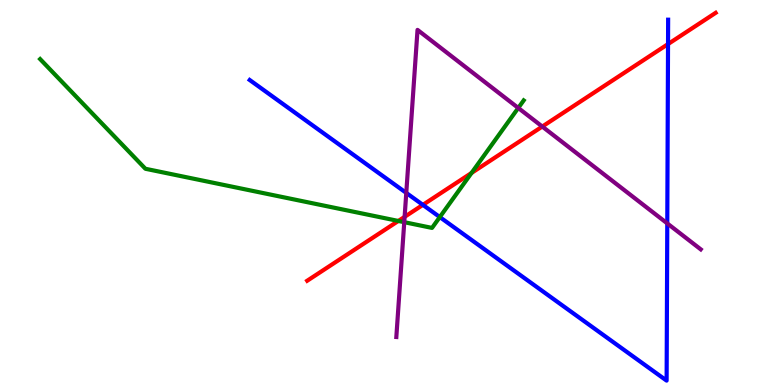[{'lines': ['blue', 'red'], 'intersections': [{'x': 5.46, 'y': 4.68}, {'x': 8.62, 'y': 8.86}]}, {'lines': ['green', 'red'], 'intersections': [{'x': 5.14, 'y': 4.26}, {'x': 6.08, 'y': 5.51}]}, {'lines': ['purple', 'red'], 'intersections': [{'x': 5.22, 'y': 4.37}, {'x': 7.0, 'y': 6.71}]}, {'lines': ['blue', 'green'], 'intersections': [{'x': 5.67, 'y': 4.36}]}, {'lines': ['blue', 'purple'], 'intersections': [{'x': 5.24, 'y': 4.99}, {'x': 8.61, 'y': 4.2}]}, {'lines': ['green', 'purple'], 'intersections': [{'x': 5.22, 'y': 4.23}, {'x': 6.69, 'y': 7.2}]}]